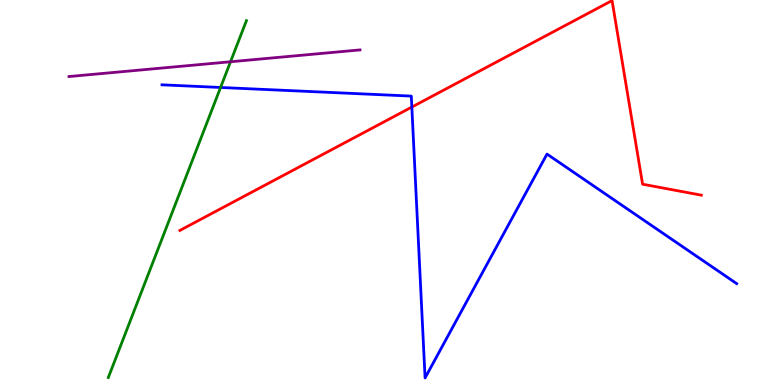[{'lines': ['blue', 'red'], 'intersections': [{'x': 5.31, 'y': 7.22}]}, {'lines': ['green', 'red'], 'intersections': []}, {'lines': ['purple', 'red'], 'intersections': []}, {'lines': ['blue', 'green'], 'intersections': [{'x': 2.85, 'y': 7.73}]}, {'lines': ['blue', 'purple'], 'intersections': []}, {'lines': ['green', 'purple'], 'intersections': [{'x': 2.97, 'y': 8.4}]}]